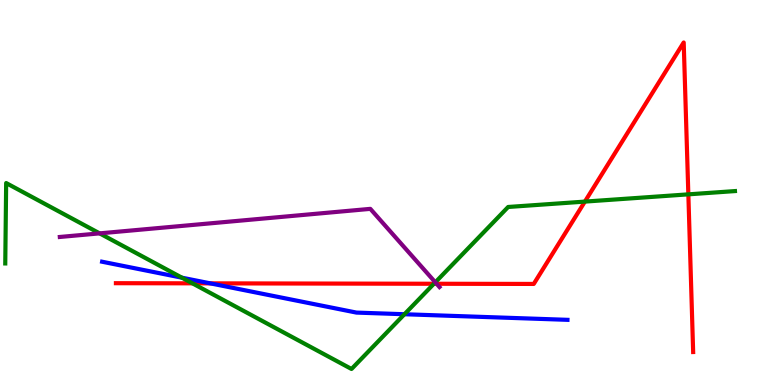[{'lines': ['blue', 'red'], 'intersections': [{'x': 2.71, 'y': 2.64}]}, {'lines': ['green', 'red'], 'intersections': [{'x': 2.48, 'y': 2.64}, {'x': 5.6, 'y': 2.63}, {'x': 7.55, 'y': 4.76}, {'x': 8.88, 'y': 4.95}]}, {'lines': ['purple', 'red'], 'intersections': [{'x': 5.63, 'y': 2.63}]}, {'lines': ['blue', 'green'], 'intersections': [{'x': 2.35, 'y': 2.79}, {'x': 5.22, 'y': 1.84}]}, {'lines': ['blue', 'purple'], 'intersections': []}, {'lines': ['green', 'purple'], 'intersections': [{'x': 1.29, 'y': 3.94}, {'x': 5.62, 'y': 2.67}]}]